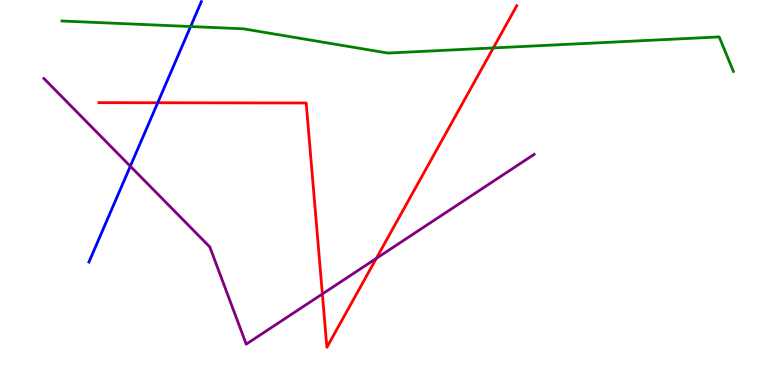[{'lines': ['blue', 'red'], 'intersections': [{'x': 2.03, 'y': 7.33}]}, {'lines': ['green', 'red'], 'intersections': [{'x': 6.37, 'y': 8.76}]}, {'lines': ['purple', 'red'], 'intersections': [{'x': 4.16, 'y': 2.36}, {'x': 4.86, 'y': 3.29}]}, {'lines': ['blue', 'green'], 'intersections': [{'x': 2.46, 'y': 9.31}]}, {'lines': ['blue', 'purple'], 'intersections': [{'x': 1.68, 'y': 5.68}]}, {'lines': ['green', 'purple'], 'intersections': []}]